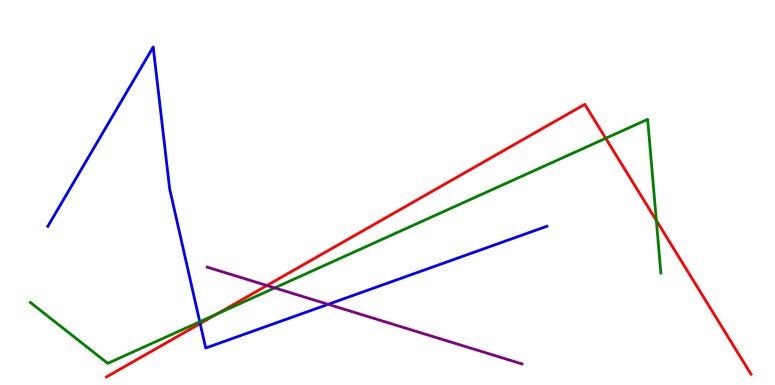[{'lines': ['blue', 'red'], 'intersections': [{'x': 2.58, 'y': 1.6}]}, {'lines': ['green', 'red'], 'intersections': [{'x': 2.8, 'y': 1.84}, {'x': 7.82, 'y': 6.41}, {'x': 8.47, 'y': 4.27}]}, {'lines': ['purple', 'red'], 'intersections': [{'x': 3.44, 'y': 2.58}]}, {'lines': ['blue', 'green'], 'intersections': [{'x': 2.58, 'y': 1.64}]}, {'lines': ['blue', 'purple'], 'intersections': [{'x': 4.23, 'y': 2.1}]}, {'lines': ['green', 'purple'], 'intersections': [{'x': 3.54, 'y': 2.52}]}]